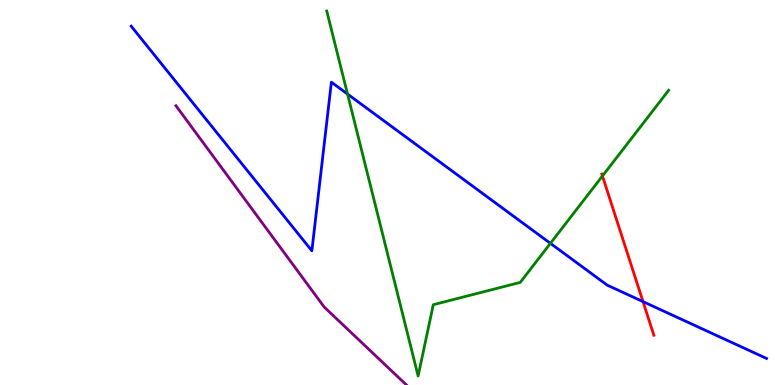[{'lines': ['blue', 'red'], 'intersections': [{'x': 8.3, 'y': 2.17}]}, {'lines': ['green', 'red'], 'intersections': [{'x': 7.77, 'y': 5.43}]}, {'lines': ['purple', 'red'], 'intersections': []}, {'lines': ['blue', 'green'], 'intersections': [{'x': 4.48, 'y': 7.56}, {'x': 7.1, 'y': 3.68}]}, {'lines': ['blue', 'purple'], 'intersections': []}, {'lines': ['green', 'purple'], 'intersections': []}]